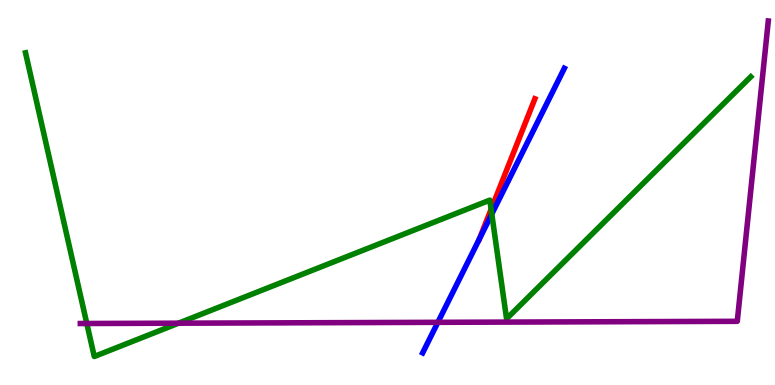[{'lines': ['blue', 'red'], 'intersections': [{'x': 6.18, 'y': 3.79}]}, {'lines': ['green', 'red'], 'intersections': [{'x': 6.34, 'y': 4.56}]}, {'lines': ['purple', 'red'], 'intersections': []}, {'lines': ['blue', 'green'], 'intersections': [{'x': 6.35, 'y': 4.44}]}, {'lines': ['blue', 'purple'], 'intersections': [{'x': 5.65, 'y': 1.63}]}, {'lines': ['green', 'purple'], 'intersections': [{'x': 1.12, 'y': 1.6}, {'x': 2.3, 'y': 1.61}]}]